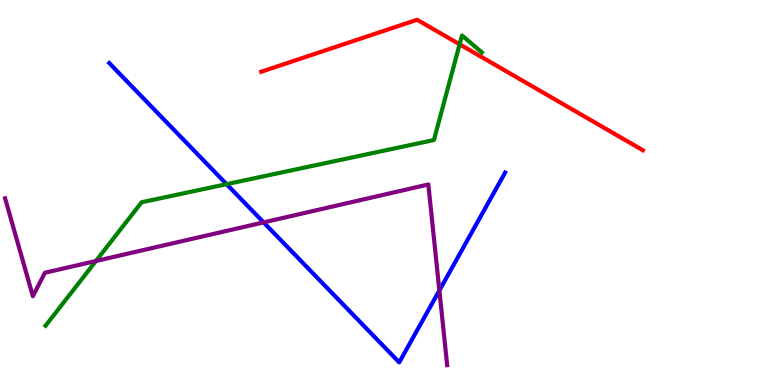[{'lines': ['blue', 'red'], 'intersections': []}, {'lines': ['green', 'red'], 'intersections': [{'x': 5.93, 'y': 8.85}]}, {'lines': ['purple', 'red'], 'intersections': []}, {'lines': ['blue', 'green'], 'intersections': [{'x': 2.92, 'y': 5.22}]}, {'lines': ['blue', 'purple'], 'intersections': [{'x': 3.4, 'y': 4.22}, {'x': 5.67, 'y': 2.46}]}, {'lines': ['green', 'purple'], 'intersections': [{'x': 1.24, 'y': 3.22}]}]